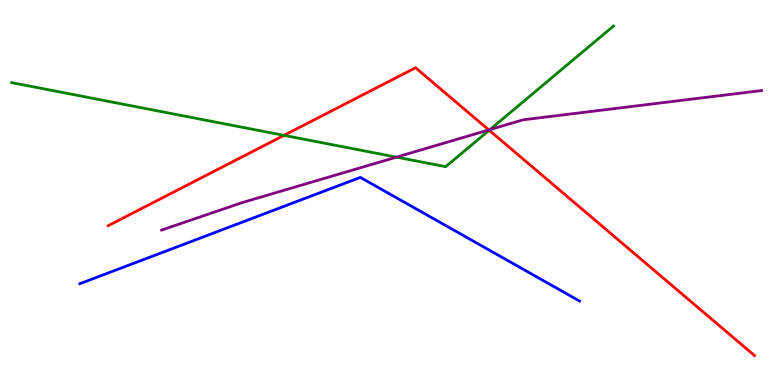[{'lines': ['blue', 'red'], 'intersections': []}, {'lines': ['green', 'red'], 'intersections': [{'x': 3.66, 'y': 6.48}, {'x': 6.31, 'y': 6.62}]}, {'lines': ['purple', 'red'], 'intersections': [{'x': 6.31, 'y': 6.63}]}, {'lines': ['blue', 'green'], 'intersections': []}, {'lines': ['blue', 'purple'], 'intersections': []}, {'lines': ['green', 'purple'], 'intersections': [{'x': 5.12, 'y': 5.92}, {'x': 6.32, 'y': 6.63}]}]